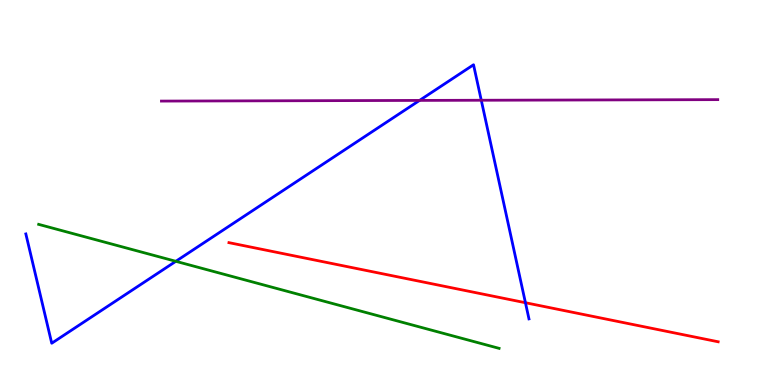[{'lines': ['blue', 'red'], 'intersections': [{'x': 6.78, 'y': 2.14}]}, {'lines': ['green', 'red'], 'intersections': []}, {'lines': ['purple', 'red'], 'intersections': []}, {'lines': ['blue', 'green'], 'intersections': [{'x': 2.27, 'y': 3.21}]}, {'lines': ['blue', 'purple'], 'intersections': [{'x': 5.41, 'y': 7.39}, {'x': 6.21, 'y': 7.4}]}, {'lines': ['green', 'purple'], 'intersections': []}]